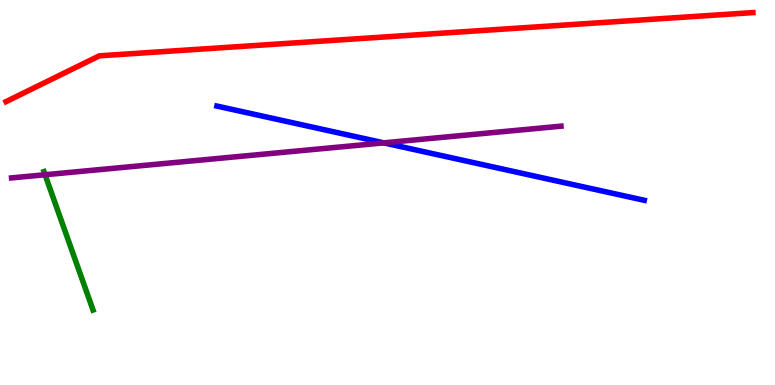[{'lines': ['blue', 'red'], 'intersections': []}, {'lines': ['green', 'red'], 'intersections': []}, {'lines': ['purple', 'red'], 'intersections': []}, {'lines': ['blue', 'green'], 'intersections': []}, {'lines': ['blue', 'purple'], 'intersections': [{'x': 4.95, 'y': 6.29}]}, {'lines': ['green', 'purple'], 'intersections': [{'x': 0.582, 'y': 5.46}]}]